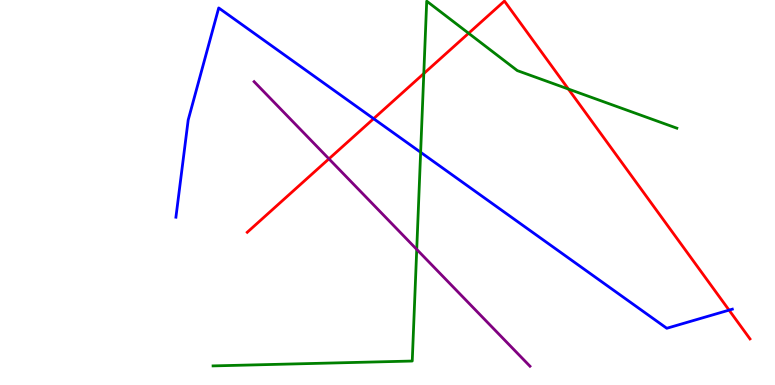[{'lines': ['blue', 'red'], 'intersections': [{'x': 4.82, 'y': 6.92}, {'x': 9.41, 'y': 1.94}]}, {'lines': ['green', 'red'], 'intersections': [{'x': 5.47, 'y': 8.09}, {'x': 6.05, 'y': 9.14}, {'x': 7.33, 'y': 7.69}]}, {'lines': ['purple', 'red'], 'intersections': [{'x': 4.24, 'y': 5.87}]}, {'lines': ['blue', 'green'], 'intersections': [{'x': 5.43, 'y': 6.04}]}, {'lines': ['blue', 'purple'], 'intersections': []}, {'lines': ['green', 'purple'], 'intersections': [{'x': 5.38, 'y': 3.52}]}]